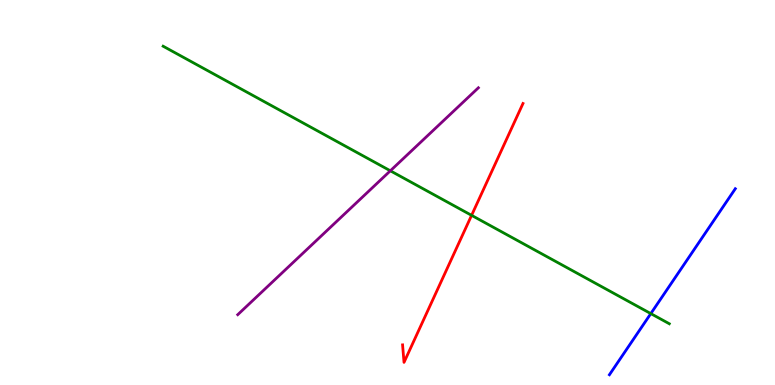[{'lines': ['blue', 'red'], 'intersections': []}, {'lines': ['green', 'red'], 'intersections': [{'x': 6.08, 'y': 4.41}]}, {'lines': ['purple', 'red'], 'intersections': []}, {'lines': ['blue', 'green'], 'intersections': [{'x': 8.4, 'y': 1.85}]}, {'lines': ['blue', 'purple'], 'intersections': []}, {'lines': ['green', 'purple'], 'intersections': [{'x': 5.04, 'y': 5.56}]}]